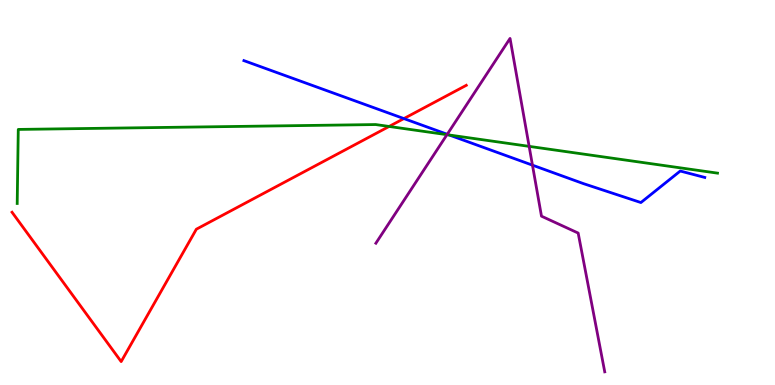[{'lines': ['blue', 'red'], 'intersections': [{'x': 5.21, 'y': 6.92}]}, {'lines': ['green', 'red'], 'intersections': [{'x': 5.02, 'y': 6.72}]}, {'lines': ['purple', 'red'], 'intersections': []}, {'lines': ['blue', 'green'], 'intersections': [{'x': 5.8, 'y': 6.49}]}, {'lines': ['blue', 'purple'], 'intersections': [{'x': 5.77, 'y': 6.51}, {'x': 6.87, 'y': 5.71}]}, {'lines': ['green', 'purple'], 'intersections': [{'x': 5.77, 'y': 6.5}, {'x': 6.83, 'y': 6.2}]}]